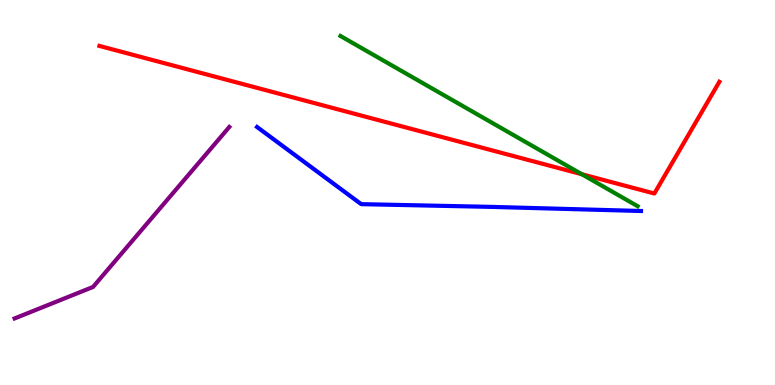[{'lines': ['blue', 'red'], 'intersections': []}, {'lines': ['green', 'red'], 'intersections': [{'x': 7.51, 'y': 5.47}]}, {'lines': ['purple', 'red'], 'intersections': []}, {'lines': ['blue', 'green'], 'intersections': []}, {'lines': ['blue', 'purple'], 'intersections': []}, {'lines': ['green', 'purple'], 'intersections': []}]